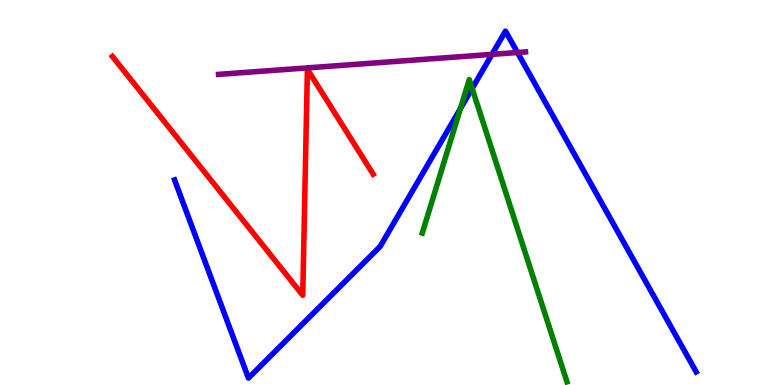[{'lines': ['blue', 'red'], 'intersections': []}, {'lines': ['green', 'red'], 'intersections': []}, {'lines': ['purple', 'red'], 'intersections': []}, {'lines': ['blue', 'green'], 'intersections': [{'x': 5.94, 'y': 7.18}, {'x': 6.09, 'y': 7.7}]}, {'lines': ['blue', 'purple'], 'intersections': [{'x': 6.35, 'y': 8.59}, {'x': 6.68, 'y': 8.64}]}, {'lines': ['green', 'purple'], 'intersections': []}]